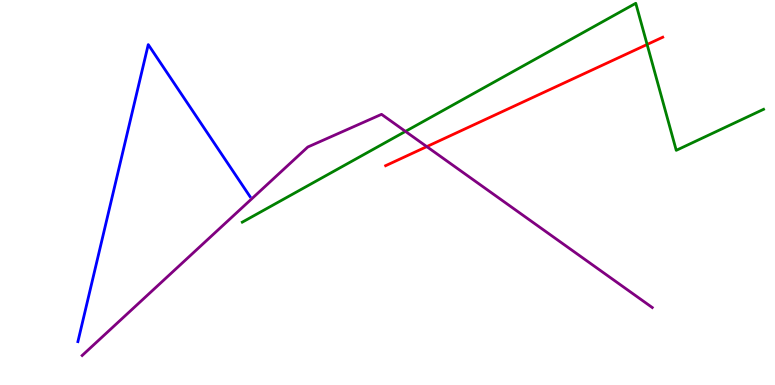[{'lines': ['blue', 'red'], 'intersections': []}, {'lines': ['green', 'red'], 'intersections': [{'x': 8.35, 'y': 8.84}]}, {'lines': ['purple', 'red'], 'intersections': [{'x': 5.51, 'y': 6.19}]}, {'lines': ['blue', 'green'], 'intersections': []}, {'lines': ['blue', 'purple'], 'intersections': []}, {'lines': ['green', 'purple'], 'intersections': [{'x': 5.23, 'y': 6.59}]}]